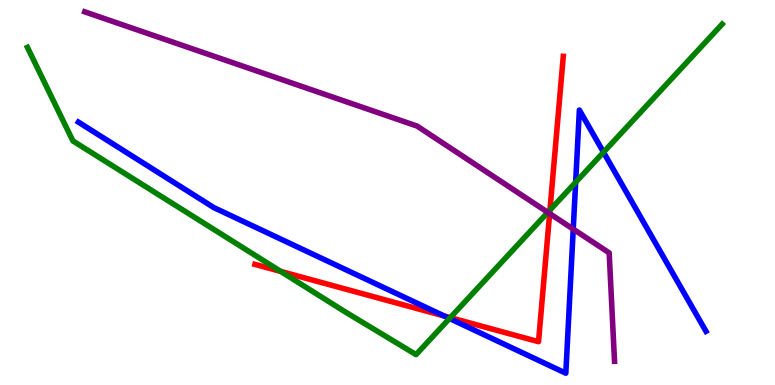[{'lines': ['blue', 'red'], 'intersections': [{'x': 5.73, 'y': 1.79}]}, {'lines': ['green', 'red'], 'intersections': [{'x': 3.62, 'y': 2.95}, {'x': 5.81, 'y': 1.75}, {'x': 7.1, 'y': 4.54}]}, {'lines': ['purple', 'red'], 'intersections': [{'x': 7.09, 'y': 4.45}]}, {'lines': ['blue', 'green'], 'intersections': [{'x': 5.8, 'y': 1.73}, {'x': 7.43, 'y': 5.26}, {'x': 7.79, 'y': 6.05}]}, {'lines': ['blue', 'purple'], 'intersections': [{'x': 7.4, 'y': 4.05}]}, {'lines': ['green', 'purple'], 'intersections': [{'x': 7.07, 'y': 4.48}]}]